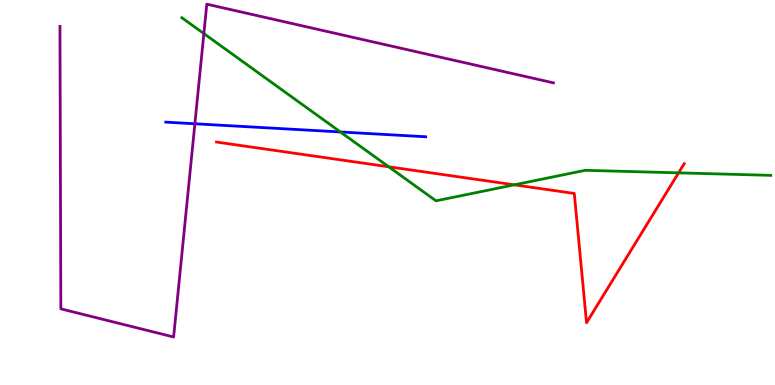[{'lines': ['blue', 'red'], 'intersections': []}, {'lines': ['green', 'red'], 'intersections': [{'x': 5.02, 'y': 5.67}, {'x': 6.64, 'y': 5.2}, {'x': 8.76, 'y': 5.51}]}, {'lines': ['purple', 'red'], 'intersections': []}, {'lines': ['blue', 'green'], 'intersections': [{'x': 4.39, 'y': 6.57}]}, {'lines': ['blue', 'purple'], 'intersections': [{'x': 2.51, 'y': 6.79}]}, {'lines': ['green', 'purple'], 'intersections': [{'x': 2.63, 'y': 9.13}]}]